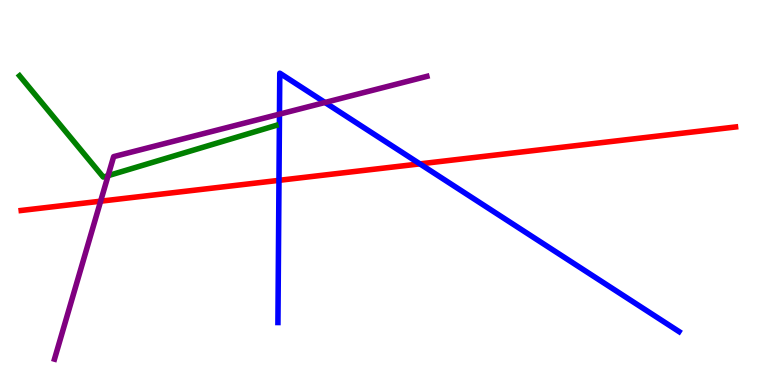[{'lines': ['blue', 'red'], 'intersections': [{'x': 3.6, 'y': 5.32}, {'x': 5.42, 'y': 5.74}]}, {'lines': ['green', 'red'], 'intersections': []}, {'lines': ['purple', 'red'], 'intersections': [{'x': 1.3, 'y': 4.77}]}, {'lines': ['blue', 'green'], 'intersections': []}, {'lines': ['blue', 'purple'], 'intersections': [{'x': 3.61, 'y': 7.04}, {'x': 4.19, 'y': 7.34}]}, {'lines': ['green', 'purple'], 'intersections': [{'x': 1.39, 'y': 5.44}]}]